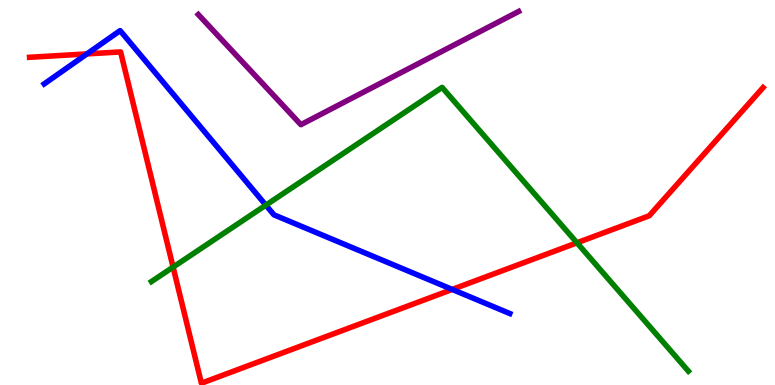[{'lines': ['blue', 'red'], 'intersections': [{'x': 1.12, 'y': 8.6}, {'x': 5.84, 'y': 2.48}]}, {'lines': ['green', 'red'], 'intersections': [{'x': 2.23, 'y': 3.06}, {'x': 7.44, 'y': 3.69}]}, {'lines': ['purple', 'red'], 'intersections': []}, {'lines': ['blue', 'green'], 'intersections': [{'x': 3.43, 'y': 4.67}]}, {'lines': ['blue', 'purple'], 'intersections': []}, {'lines': ['green', 'purple'], 'intersections': []}]